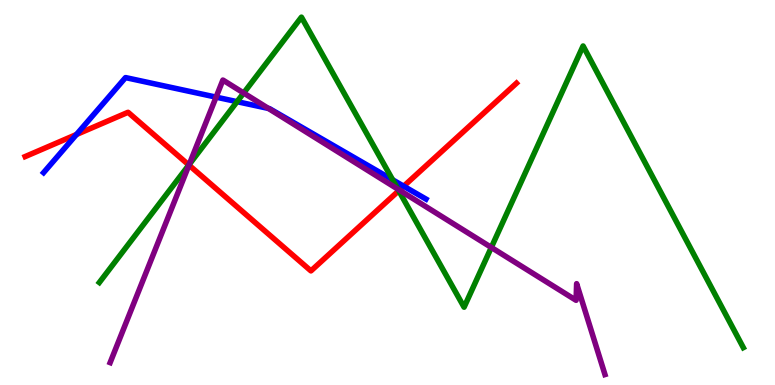[{'lines': ['blue', 'red'], 'intersections': [{'x': 0.987, 'y': 6.51}, {'x': 5.21, 'y': 5.16}]}, {'lines': ['green', 'red'], 'intersections': [{'x': 2.44, 'y': 5.71}, {'x': 5.15, 'y': 5.05}]}, {'lines': ['purple', 'red'], 'intersections': [{'x': 2.44, 'y': 5.71}, {'x': 5.15, 'y': 5.06}]}, {'lines': ['blue', 'green'], 'intersections': [{'x': 3.06, 'y': 7.36}, {'x': 5.07, 'y': 5.33}]}, {'lines': ['blue', 'purple'], 'intersections': [{'x': 2.79, 'y': 7.48}, {'x': 3.46, 'y': 7.18}]}, {'lines': ['green', 'purple'], 'intersections': [{'x': 2.44, 'y': 5.73}, {'x': 3.14, 'y': 7.58}, {'x': 5.13, 'y': 5.09}, {'x': 6.34, 'y': 3.57}]}]